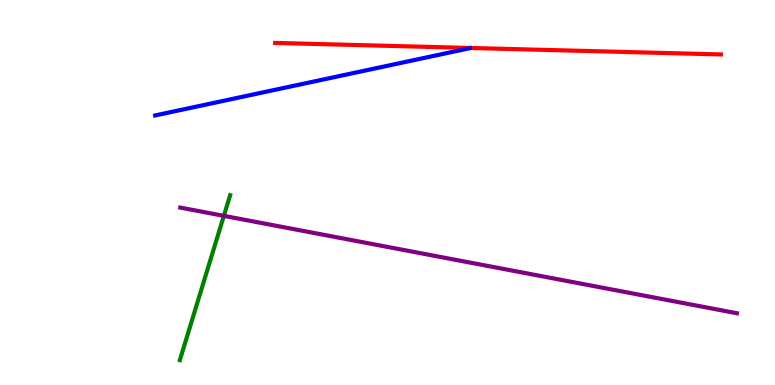[{'lines': ['blue', 'red'], 'intersections': []}, {'lines': ['green', 'red'], 'intersections': []}, {'lines': ['purple', 'red'], 'intersections': []}, {'lines': ['blue', 'green'], 'intersections': []}, {'lines': ['blue', 'purple'], 'intersections': []}, {'lines': ['green', 'purple'], 'intersections': [{'x': 2.89, 'y': 4.39}]}]